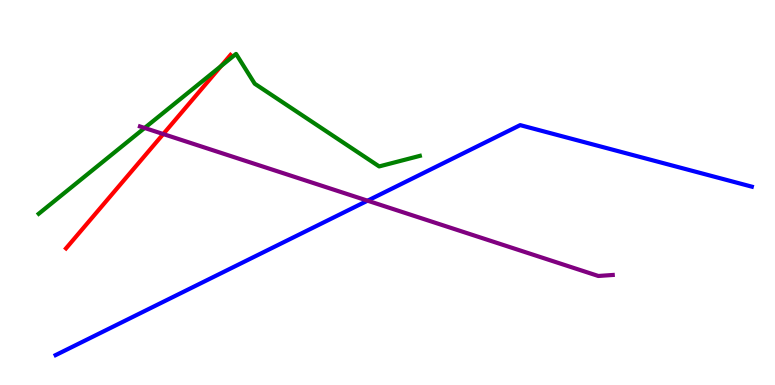[{'lines': ['blue', 'red'], 'intersections': []}, {'lines': ['green', 'red'], 'intersections': [{'x': 2.85, 'y': 8.29}]}, {'lines': ['purple', 'red'], 'intersections': [{'x': 2.11, 'y': 6.52}]}, {'lines': ['blue', 'green'], 'intersections': []}, {'lines': ['blue', 'purple'], 'intersections': [{'x': 4.74, 'y': 4.79}]}, {'lines': ['green', 'purple'], 'intersections': [{'x': 1.87, 'y': 6.68}]}]